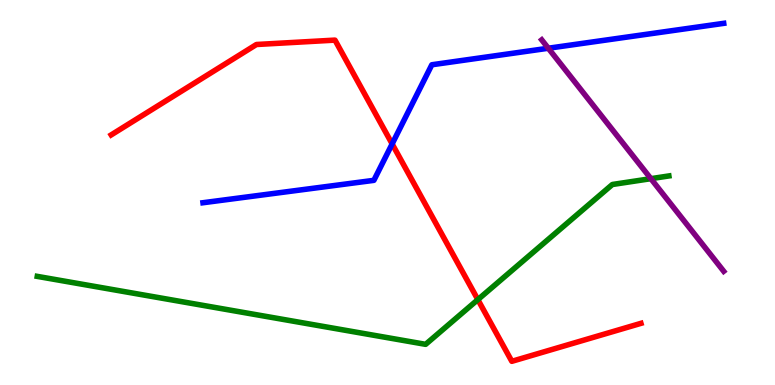[{'lines': ['blue', 'red'], 'intersections': [{'x': 5.06, 'y': 6.26}]}, {'lines': ['green', 'red'], 'intersections': [{'x': 6.17, 'y': 2.22}]}, {'lines': ['purple', 'red'], 'intersections': []}, {'lines': ['blue', 'green'], 'intersections': []}, {'lines': ['blue', 'purple'], 'intersections': [{'x': 7.07, 'y': 8.75}]}, {'lines': ['green', 'purple'], 'intersections': [{'x': 8.4, 'y': 5.36}]}]